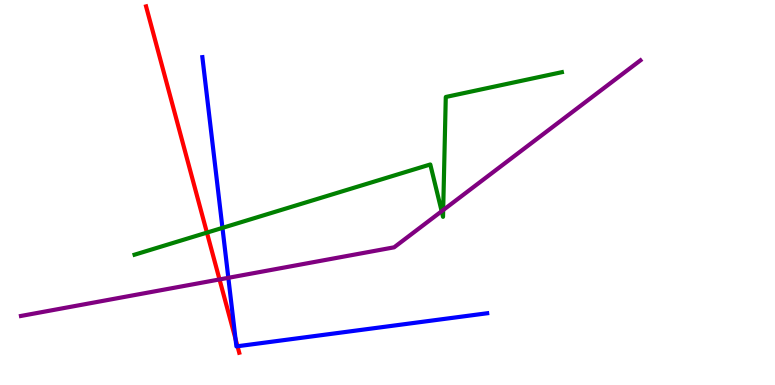[{'lines': ['blue', 'red'], 'intersections': [{'x': 3.04, 'y': 1.2}, {'x': 3.06, 'y': 1.01}]}, {'lines': ['green', 'red'], 'intersections': [{'x': 2.67, 'y': 3.96}]}, {'lines': ['purple', 'red'], 'intersections': [{'x': 2.83, 'y': 2.74}]}, {'lines': ['blue', 'green'], 'intersections': [{'x': 2.87, 'y': 4.08}]}, {'lines': ['blue', 'purple'], 'intersections': [{'x': 2.95, 'y': 2.78}]}, {'lines': ['green', 'purple'], 'intersections': [{'x': 5.7, 'y': 4.51}, {'x': 5.72, 'y': 4.54}]}]